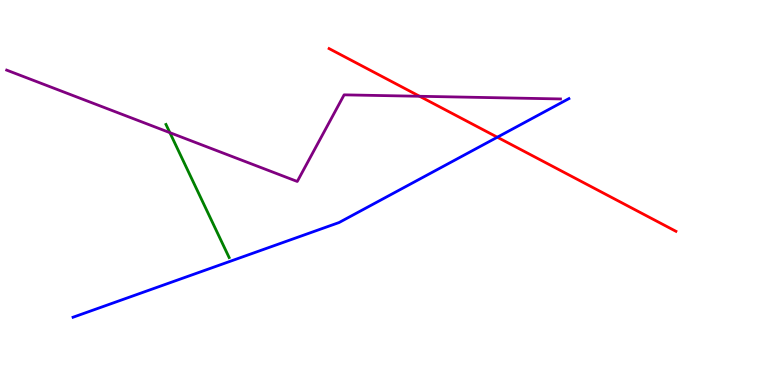[{'lines': ['blue', 'red'], 'intersections': [{'x': 6.42, 'y': 6.44}]}, {'lines': ['green', 'red'], 'intersections': []}, {'lines': ['purple', 'red'], 'intersections': [{'x': 5.41, 'y': 7.5}]}, {'lines': ['blue', 'green'], 'intersections': []}, {'lines': ['blue', 'purple'], 'intersections': []}, {'lines': ['green', 'purple'], 'intersections': [{'x': 2.19, 'y': 6.55}]}]